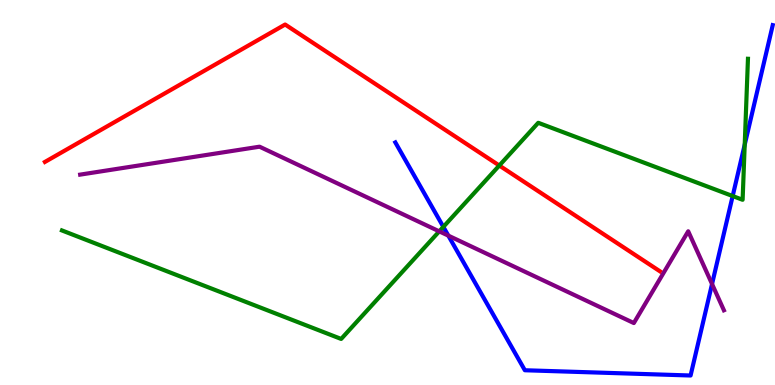[{'lines': ['blue', 'red'], 'intersections': []}, {'lines': ['green', 'red'], 'intersections': [{'x': 6.44, 'y': 5.7}]}, {'lines': ['purple', 'red'], 'intersections': []}, {'lines': ['blue', 'green'], 'intersections': [{'x': 5.72, 'y': 4.11}, {'x': 9.45, 'y': 4.91}, {'x': 9.61, 'y': 6.24}]}, {'lines': ['blue', 'purple'], 'intersections': [{'x': 5.78, 'y': 3.88}, {'x': 9.19, 'y': 2.62}]}, {'lines': ['green', 'purple'], 'intersections': [{'x': 5.67, 'y': 3.99}]}]